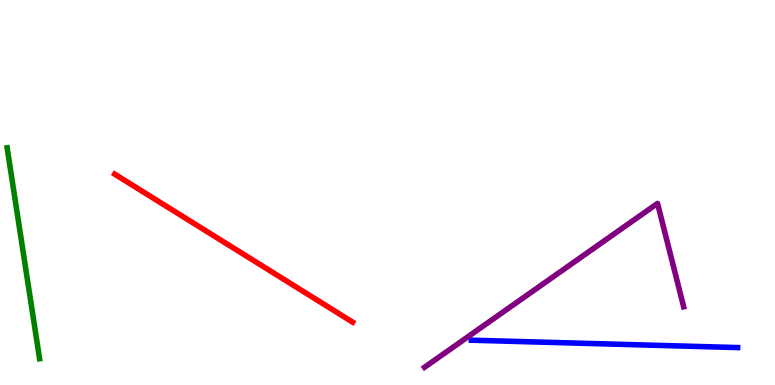[{'lines': ['blue', 'red'], 'intersections': []}, {'lines': ['green', 'red'], 'intersections': []}, {'lines': ['purple', 'red'], 'intersections': []}, {'lines': ['blue', 'green'], 'intersections': []}, {'lines': ['blue', 'purple'], 'intersections': []}, {'lines': ['green', 'purple'], 'intersections': []}]